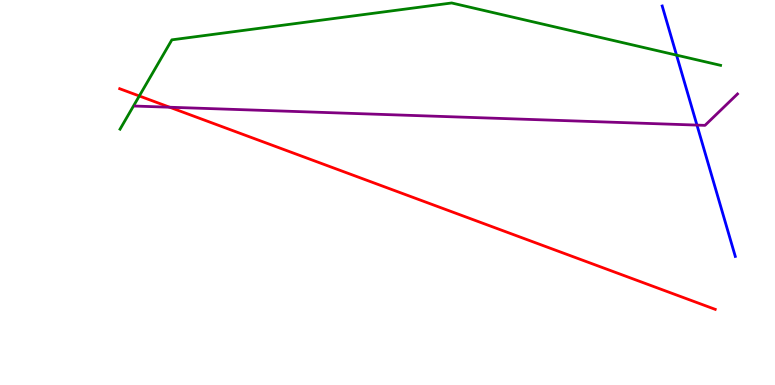[{'lines': ['blue', 'red'], 'intersections': []}, {'lines': ['green', 'red'], 'intersections': [{'x': 1.8, 'y': 7.51}]}, {'lines': ['purple', 'red'], 'intersections': [{'x': 2.19, 'y': 7.21}]}, {'lines': ['blue', 'green'], 'intersections': [{'x': 8.73, 'y': 8.57}]}, {'lines': ['blue', 'purple'], 'intersections': [{'x': 8.99, 'y': 6.75}]}, {'lines': ['green', 'purple'], 'intersections': []}]